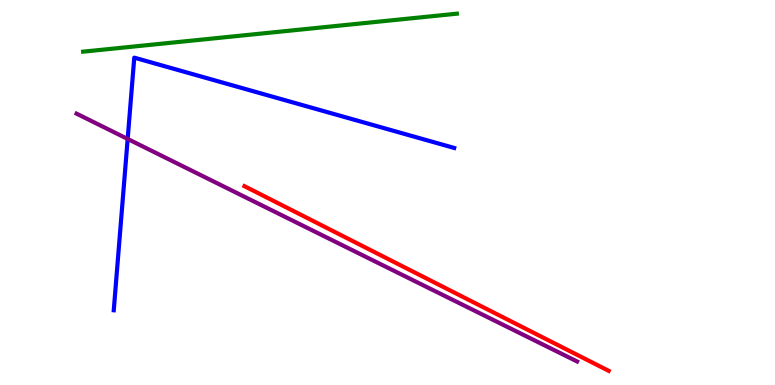[{'lines': ['blue', 'red'], 'intersections': []}, {'lines': ['green', 'red'], 'intersections': []}, {'lines': ['purple', 'red'], 'intersections': []}, {'lines': ['blue', 'green'], 'intersections': []}, {'lines': ['blue', 'purple'], 'intersections': [{'x': 1.65, 'y': 6.39}]}, {'lines': ['green', 'purple'], 'intersections': []}]